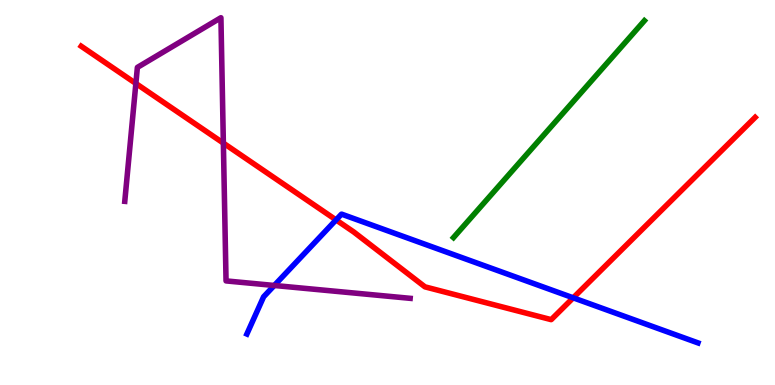[{'lines': ['blue', 'red'], 'intersections': [{'x': 4.34, 'y': 4.29}, {'x': 7.4, 'y': 2.26}]}, {'lines': ['green', 'red'], 'intersections': []}, {'lines': ['purple', 'red'], 'intersections': [{'x': 1.75, 'y': 7.83}, {'x': 2.88, 'y': 6.28}]}, {'lines': ['blue', 'green'], 'intersections': []}, {'lines': ['blue', 'purple'], 'intersections': [{'x': 3.54, 'y': 2.59}]}, {'lines': ['green', 'purple'], 'intersections': []}]